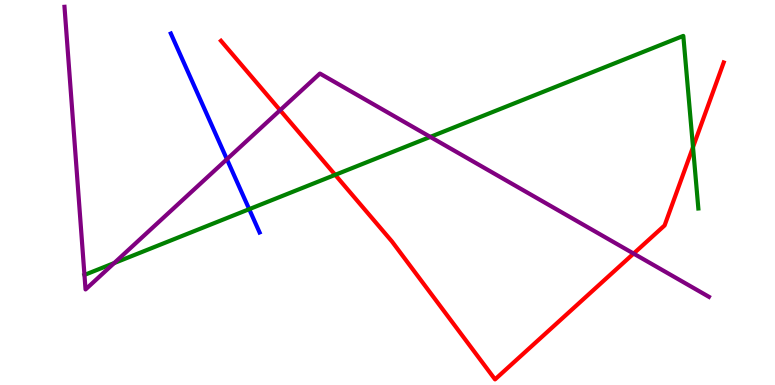[{'lines': ['blue', 'red'], 'intersections': []}, {'lines': ['green', 'red'], 'intersections': [{'x': 4.33, 'y': 5.46}, {'x': 8.94, 'y': 6.18}]}, {'lines': ['purple', 'red'], 'intersections': [{'x': 3.61, 'y': 7.14}, {'x': 8.18, 'y': 3.41}]}, {'lines': ['blue', 'green'], 'intersections': [{'x': 3.22, 'y': 4.57}]}, {'lines': ['blue', 'purple'], 'intersections': [{'x': 2.93, 'y': 5.86}]}, {'lines': ['green', 'purple'], 'intersections': [{'x': 1.09, 'y': 2.86}, {'x': 1.47, 'y': 3.17}, {'x': 5.55, 'y': 6.44}]}]